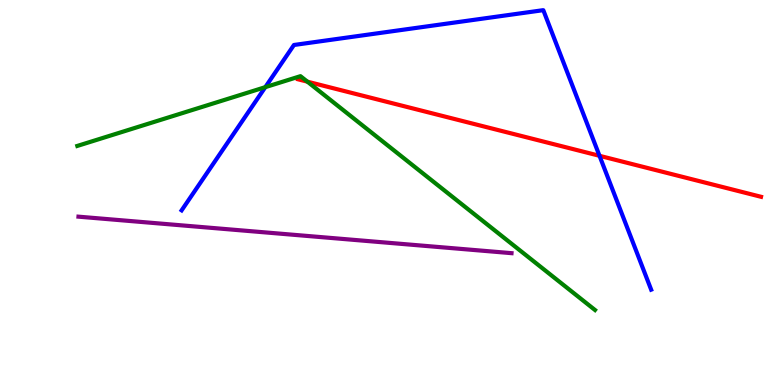[{'lines': ['blue', 'red'], 'intersections': [{'x': 7.74, 'y': 5.95}]}, {'lines': ['green', 'red'], 'intersections': [{'x': 3.97, 'y': 7.88}]}, {'lines': ['purple', 'red'], 'intersections': []}, {'lines': ['blue', 'green'], 'intersections': [{'x': 3.42, 'y': 7.74}]}, {'lines': ['blue', 'purple'], 'intersections': []}, {'lines': ['green', 'purple'], 'intersections': []}]